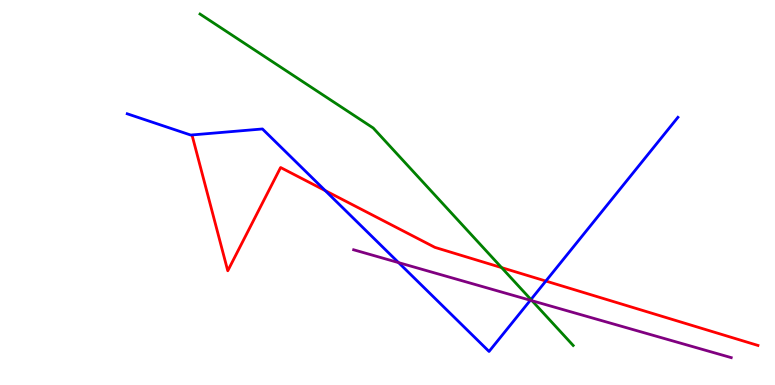[{'lines': ['blue', 'red'], 'intersections': [{'x': 4.2, 'y': 5.05}, {'x': 7.04, 'y': 2.7}]}, {'lines': ['green', 'red'], 'intersections': [{'x': 6.47, 'y': 3.05}]}, {'lines': ['purple', 'red'], 'intersections': []}, {'lines': ['blue', 'green'], 'intersections': [{'x': 6.85, 'y': 2.22}]}, {'lines': ['blue', 'purple'], 'intersections': [{'x': 5.14, 'y': 3.18}, {'x': 6.84, 'y': 2.2}]}, {'lines': ['green', 'purple'], 'intersections': [{'x': 6.87, 'y': 2.19}]}]